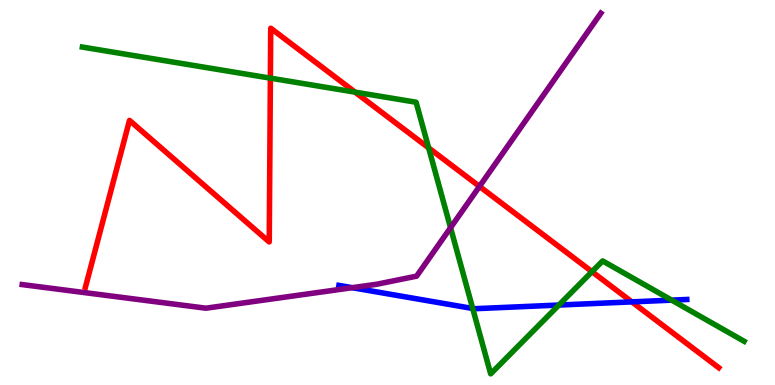[{'lines': ['blue', 'red'], 'intersections': [{'x': 8.15, 'y': 2.16}]}, {'lines': ['green', 'red'], 'intersections': [{'x': 3.49, 'y': 7.97}, {'x': 4.58, 'y': 7.61}, {'x': 5.53, 'y': 6.16}, {'x': 7.64, 'y': 2.94}]}, {'lines': ['purple', 'red'], 'intersections': [{'x': 6.19, 'y': 5.16}]}, {'lines': ['blue', 'green'], 'intersections': [{'x': 6.1, 'y': 1.99}, {'x': 7.21, 'y': 2.08}, {'x': 8.67, 'y': 2.2}]}, {'lines': ['blue', 'purple'], 'intersections': [{'x': 4.54, 'y': 2.53}]}, {'lines': ['green', 'purple'], 'intersections': [{'x': 5.81, 'y': 4.09}]}]